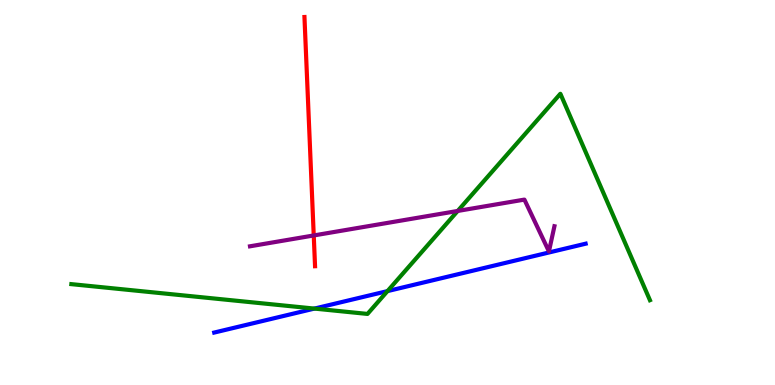[{'lines': ['blue', 'red'], 'intersections': []}, {'lines': ['green', 'red'], 'intersections': []}, {'lines': ['purple', 'red'], 'intersections': [{'x': 4.05, 'y': 3.88}]}, {'lines': ['blue', 'green'], 'intersections': [{'x': 4.06, 'y': 1.98}, {'x': 5.0, 'y': 2.44}]}, {'lines': ['blue', 'purple'], 'intersections': []}, {'lines': ['green', 'purple'], 'intersections': [{'x': 5.91, 'y': 4.52}]}]